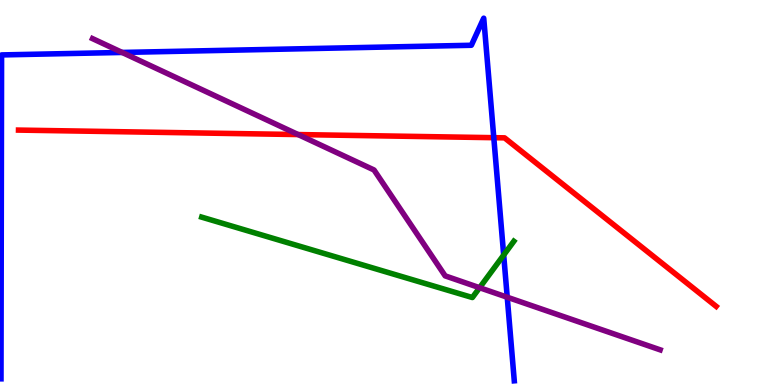[{'lines': ['blue', 'red'], 'intersections': [{'x': 6.37, 'y': 6.42}]}, {'lines': ['green', 'red'], 'intersections': []}, {'lines': ['purple', 'red'], 'intersections': [{'x': 3.85, 'y': 6.51}]}, {'lines': ['blue', 'green'], 'intersections': [{'x': 6.5, 'y': 3.38}]}, {'lines': ['blue', 'purple'], 'intersections': [{'x': 1.58, 'y': 8.64}, {'x': 6.54, 'y': 2.28}]}, {'lines': ['green', 'purple'], 'intersections': [{'x': 6.19, 'y': 2.53}]}]